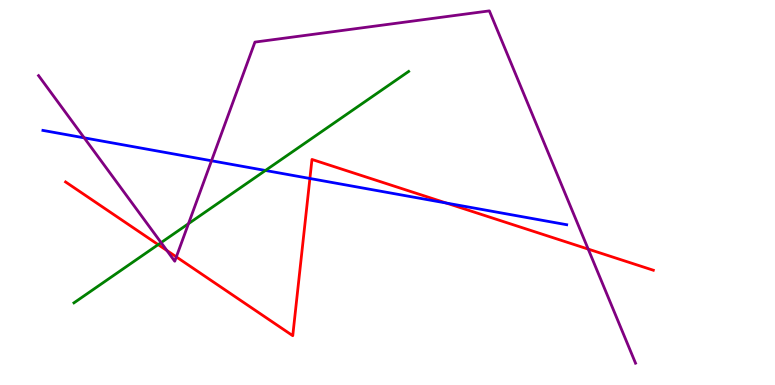[{'lines': ['blue', 'red'], 'intersections': [{'x': 4.0, 'y': 5.36}, {'x': 5.76, 'y': 4.73}]}, {'lines': ['green', 'red'], 'intersections': [{'x': 2.04, 'y': 3.65}]}, {'lines': ['purple', 'red'], 'intersections': [{'x': 2.15, 'y': 3.49}, {'x': 2.28, 'y': 3.33}, {'x': 7.59, 'y': 3.53}]}, {'lines': ['blue', 'green'], 'intersections': [{'x': 3.42, 'y': 5.57}]}, {'lines': ['blue', 'purple'], 'intersections': [{'x': 1.09, 'y': 6.42}, {'x': 2.73, 'y': 5.82}]}, {'lines': ['green', 'purple'], 'intersections': [{'x': 2.08, 'y': 3.7}, {'x': 2.43, 'y': 4.19}]}]